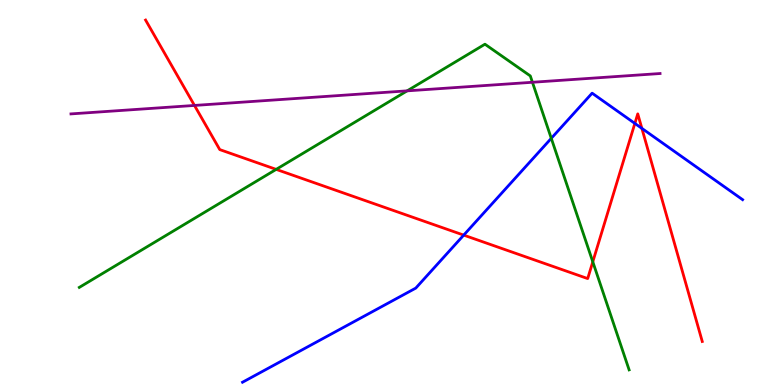[{'lines': ['blue', 'red'], 'intersections': [{'x': 5.98, 'y': 3.89}, {'x': 8.19, 'y': 6.79}, {'x': 8.28, 'y': 6.67}]}, {'lines': ['green', 'red'], 'intersections': [{'x': 3.56, 'y': 5.6}, {'x': 7.65, 'y': 3.2}]}, {'lines': ['purple', 'red'], 'intersections': [{'x': 2.51, 'y': 7.26}]}, {'lines': ['blue', 'green'], 'intersections': [{'x': 7.11, 'y': 6.41}]}, {'lines': ['blue', 'purple'], 'intersections': []}, {'lines': ['green', 'purple'], 'intersections': [{'x': 5.25, 'y': 7.64}, {'x': 6.87, 'y': 7.86}]}]